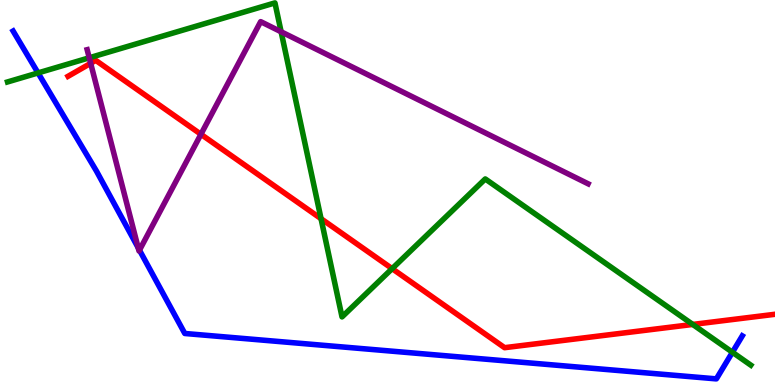[{'lines': ['blue', 'red'], 'intersections': []}, {'lines': ['green', 'red'], 'intersections': [{'x': 4.14, 'y': 4.32}, {'x': 5.06, 'y': 3.02}, {'x': 8.94, 'y': 1.57}]}, {'lines': ['purple', 'red'], 'intersections': [{'x': 1.17, 'y': 8.36}, {'x': 2.59, 'y': 6.51}]}, {'lines': ['blue', 'green'], 'intersections': [{'x': 0.491, 'y': 8.11}, {'x': 9.45, 'y': 0.85}]}, {'lines': ['blue', 'purple'], 'intersections': [{'x': 1.78, 'y': 3.56}, {'x': 1.8, 'y': 3.5}]}, {'lines': ['green', 'purple'], 'intersections': [{'x': 1.15, 'y': 8.5}, {'x': 3.63, 'y': 9.17}]}]